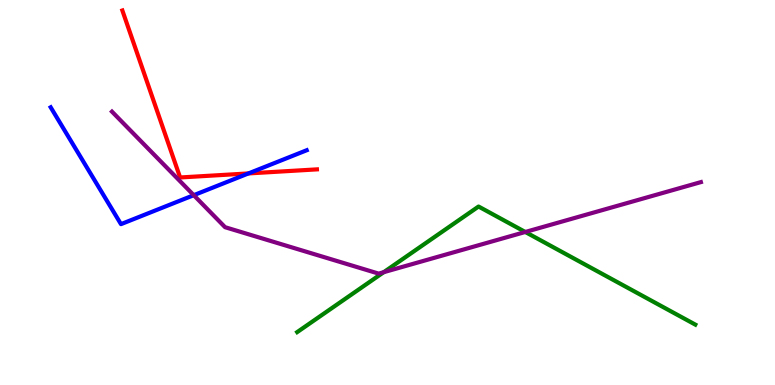[{'lines': ['blue', 'red'], 'intersections': [{'x': 3.21, 'y': 5.5}]}, {'lines': ['green', 'red'], 'intersections': []}, {'lines': ['purple', 'red'], 'intersections': []}, {'lines': ['blue', 'green'], 'intersections': []}, {'lines': ['blue', 'purple'], 'intersections': [{'x': 2.5, 'y': 4.93}]}, {'lines': ['green', 'purple'], 'intersections': [{'x': 4.95, 'y': 2.93}, {'x': 6.78, 'y': 3.97}]}]